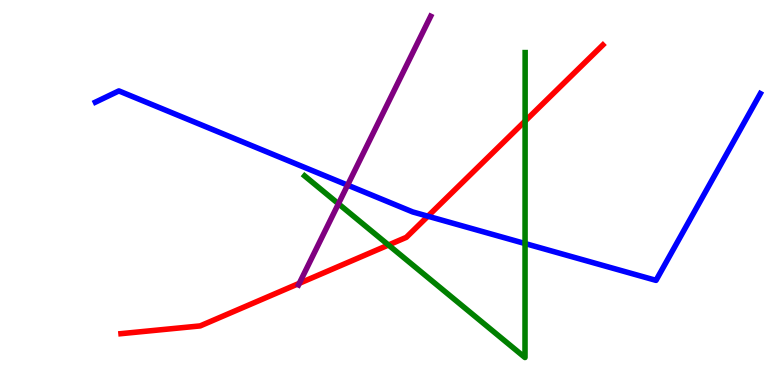[{'lines': ['blue', 'red'], 'intersections': [{'x': 5.52, 'y': 4.38}]}, {'lines': ['green', 'red'], 'intersections': [{'x': 5.01, 'y': 3.64}, {'x': 6.78, 'y': 6.86}]}, {'lines': ['purple', 'red'], 'intersections': [{'x': 3.86, 'y': 2.64}]}, {'lines': ['blue', 'green'], 'intersections': [{'x': 6.77, 'y': 3.67}]}, {'lines': ['blue', 'purple'], 'intersections': [{'x': 4.49, 'y': 5.19}]}, {'lines': ['green', 'purple'], 'intersections': [{'x': 4.37, 'y': 4.71}]}]